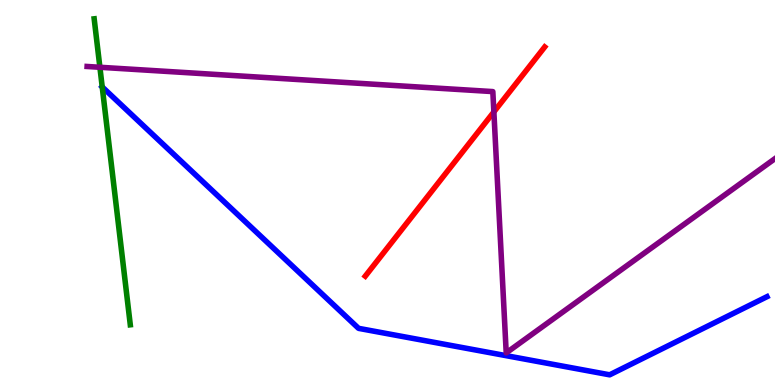[{'lines': ['blue', 'red'], 'intersections': []}, {'lines': ['green', 'red'], 'intersections': []}, {'lines': ['purple', 'red'], 'intersections': [{'x': 6.37, 'y': 7.09}]}, {'lines': ['blue', 'green'], 'intersections': [{'x': 1.32, 'y': 7.74}]}, {'lines': ['blue', 'purple'], 'intersections': []}, {'lines': ['green', 'purple'], 'intersections': [{'x': 1.29, 'y': 8.25}]}]